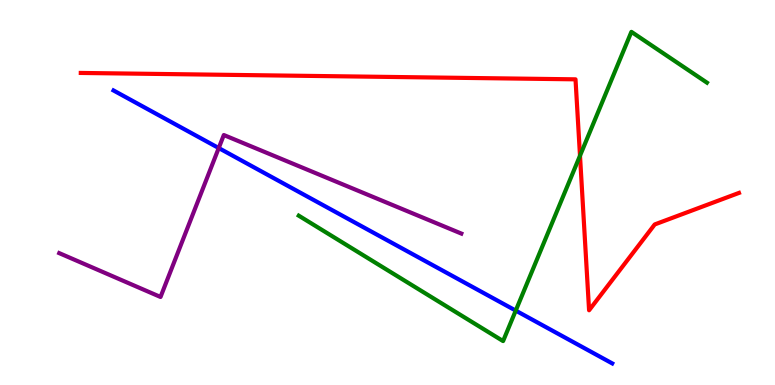[{'lines': ['blue', 'red'], 'intersections': []}, {'lines': ['green', 'red'], 'intersections': [{'x': 7.48, 'y': 5.96}]}, {'lines': ['purple', 'red'], 'intersections': []}, {'lines': ['blue', 'green'], 'intersections': [{'x': 6.65, 'y': 1.93}]}, {'lines': ['blue', 'purple'], 'intersections': [{'x': 2.82, 'y': 6.15}]}, {'lines': ['green', 'purple'], 'intersections': []}]